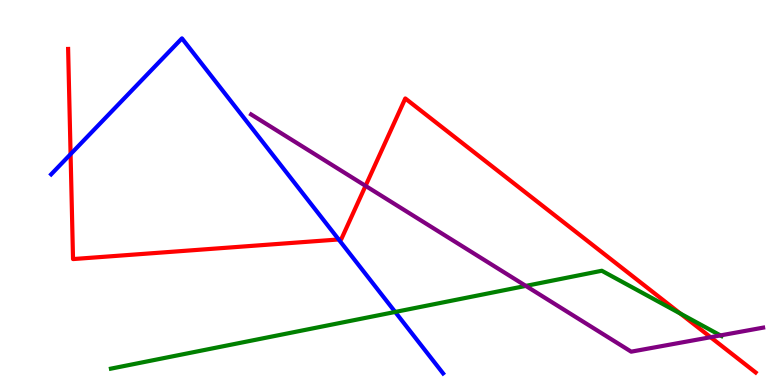[{'lines': ['blue', 'red'], 'intersections': [{'x': 0.911, 'y': 6.0}, {'x': 4.37, 'y': 3.78}]}, {'lines': ['green', 'red'], 'intersections': [{'x': 8.78, 'y': 1.86}]}, {'lines': ['purple', 'red'], 'intersections': [{'x': 4.72, 'y': 5.17}, {'x': 9.17, 'y': 1.24}]}, {'lines': ['blue', 'green'], 'intersections': [{'x': 5.1, 'y': 1.9}]}, {'lines': ['blue', 'purple'], 'intersections': []}, {'lines': ['green', 'purple'], 'intersections': [{'x': 6.78, 'y': 2.57}, {'x': 9.3, 'y': 1.29}]}]